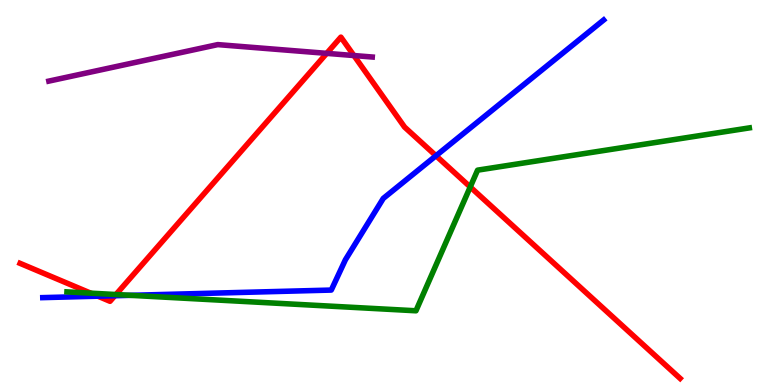[{'lines': ['blue', 'red'], 'intersections': [{'x': 1.26, 'y': 2.31}, {'x': 1.48, 'y': 2.32}, {'x': 5.63, 'y': 5.95}]}, {'lines': ['green', 'red'], 'intersections': [{'x': 1.17, 'y': 2.39}, {'x': 1.5, 'y': 2.35}, {'x': 6.07, 'y': 5.14}]}, {'lines': ['purple', 'red'], 'intersections': [{'x': 4.22, 'y': 8.61}, {'x': 4.57, 'y': 8.56}]}, {'lines': ['blue', 'green'], 'intersections': [{'x': 1.68, 'y': 2.33}]}, {'lines': ['blue', 'purple'], 'intersections': []}, {'lines': ['green', 'purple'], 'intersections': []}]